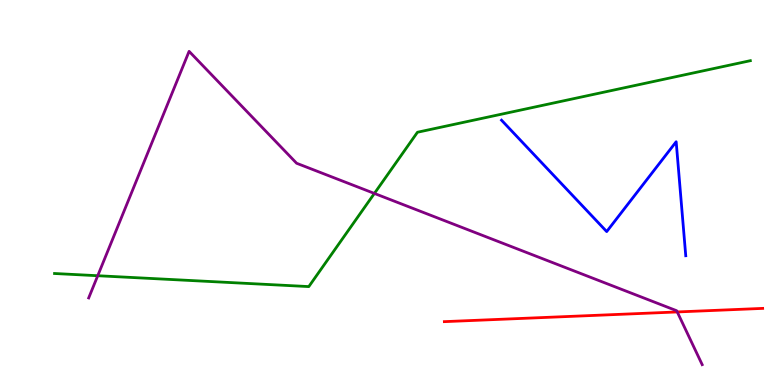[{'lines': ['blue', 'red'], 'intersections': []}, {'lines': ['green', 'red'], 'intersections': []}, {'lines': ['purple', 'red'], 'intersections': [{'x': 8.74, 'y': 1.9}]}, {'lines': ['blue', 'green'], 'intersections': []}, {'lines': ['blue', 'purple'], 'intersections': []}, {'lines': ['green', 'purple'], 'intersections': [{'x': 1.26, 'y': 2.84}, {'x': 4.83, 'y': 4.98}]}]